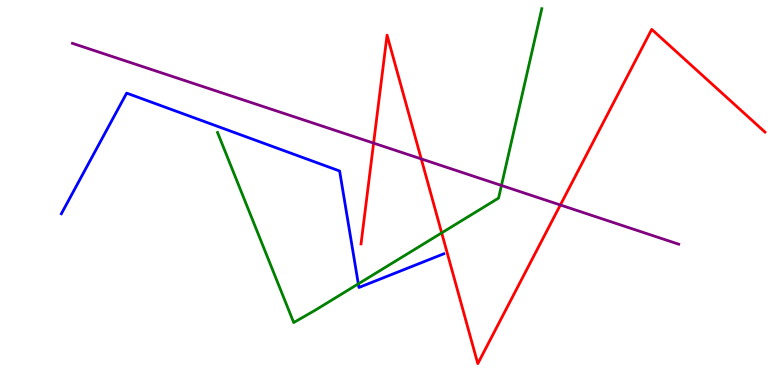[{'lines': ['blue', 'red'], 'intersections': []}, {'lines': ['green', 'red'], 'intersections': [{'x': 5.7, 'y': 3.95}]}, {'lines': ['purple', 'red'], 'intersections': [{'x': 4.82, 'y': 6.28}, {'x': 5.44, 'y': 5.87}, {'x': 7.23, 'y': 4.68}]}, {'lines': ['blue', 'green'], 'intersections': [{'x': 4.62, 'y': 2.63}]}, {'lines': ['blue', 'purple'], 'intersections': []}, {'lines': ['green', 'purple'], 'intersections': [{'x': 6.47, 'y': 5.18}]}]